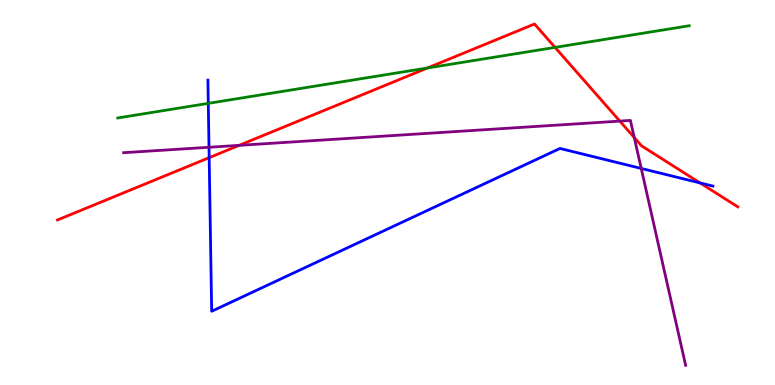[{'lines': ['blue', 'red'], 'intersections': [{'x': 2.7, 'y': 5.9}, {'x': 9.03, 'y': 5.25}]}, {'lines': ['green', 'red'], 'intersections': [{'x': 5.52, 'y': 8.23}, {'x': 7.16, 'y': 8.77}]}, {'lines': ['purple', 'red'], 'intersections': [{'x': 3.09, 'y': 6.22}, {'x': 8.0, 'y': 6.85}, {'x': 8.18, 'y': 6.43}]}, {'lines': ['blue', 'green'], 'intersections': [{'x': 2.69, 'y': 7.32}]}, {'lines': ['blue', 'purple'], 'intersections': [{'x': 2.7, 'y': 6.17}, {'x': 8.27, 'y': 5.62}]}, {'lines': ['green', 'purple'], 'intersections': []}]